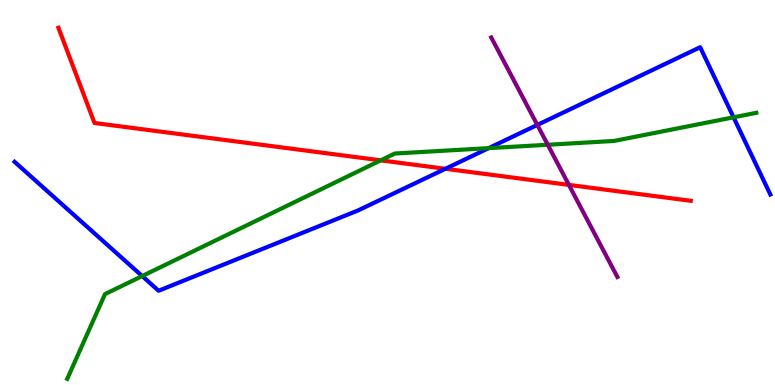[{'lines': ['blue', 'red'], 'intersections': [{'x': 5.75, 'y': 5.62}]}, {'lines': ['green', 'red'], 'intersections': [{'x': 4.91, 'y': 5.84}]}, {'lines': ['purple', 'red'], 'intersections': [{'x': 7.34, 'y': 5.2}]}, {'lines': ['blue', 'green'], 'intersections': [{'x': 1.83, 'y': 2.83}, {'x': 6.31, 'y': 6.15}, {'x': 9.47, 'y': 6.95}]}, {'lines': ['blue', 'purple'], 'intersections': [{'x': 6.93, 'y': 6.76}]}, {'lines': ['green', 'purple'], 'intersections': [{'x': 7.07, 'y': 6.24}]}]